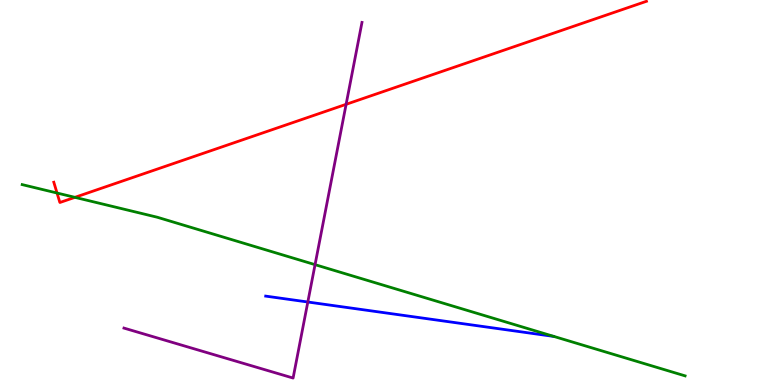[{'lines': ['blue', 'red'], 'intersections': []}, {'lines': ['green', 'red'], 'intersections': [{'x': 0.736, 'y': 4.99}, {'x': 0.967, 'y': 4.87}]}, {'lines': ['purple', 'red'], 'intersections': [{'x': 4.47, 'y': 7.29}]}, {'lines': ['blue', 'green'], 'intersections': []}, {'lines': ['blue', 'purple'], 'intersections': [{'x': 3.97, 'y': 2.16}]}, {'lines': ['green', 'purple'], 'intersections': [{'x': 4.07, 'y': 3.13}]}]